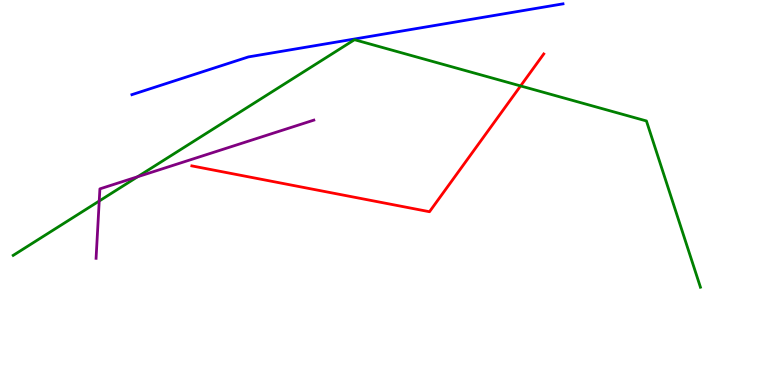[{'lines': ['blue', 'red'], 'intersections': []}, {'lines': ['green', 'red'], 'intersections': [{'x': 6.72, 'y': 7.77}]}, {'lines': ['purple', 'red'], 'intersections': []}, {'lines': ['blue', 'green'], 'intersections': []}, {'lines': ['blue', 'purple'], 'intersections': []}, {'lines': ['green', 'purple'], 'intersections': [{'x': 1.28, 'y': 4.78}, {'x': 1.78, 'y': 5.41}]}]